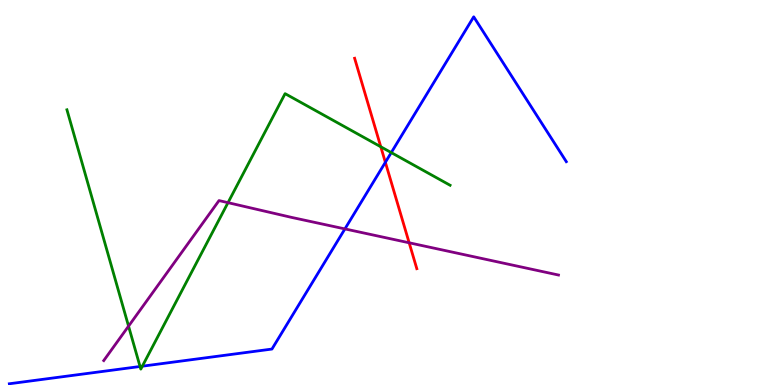[{'lines': ['blue', 'red'], 'intersections': [{'x': 4.97, 'y': 5.78}]}, {'lines': ['green', 'red'], 'intersections': [{'x': 4.91, 'y': 6.19}]}, {'lines': ['purple', 'red'], 'intersections': [{'x': 5.28, 'y': 3.69}]}, {'lines': ['blue', 'green'], 'intersections': [{'x': 1.81, 'y': 0.481}, {'x': 1.84, 'y': 0.489}, {'x': 5.05, 'y': 6.04}]}, {'lines': ['blue', 'purple'], 'intersections': [{'x': 4.45, 'y': 4.05}]}, {'lines': ['green', 'purple'], 'intersections': [{'x': 1.66, 'y': 1.53}, {'x': 2.94, 'y': 4.74}]}]